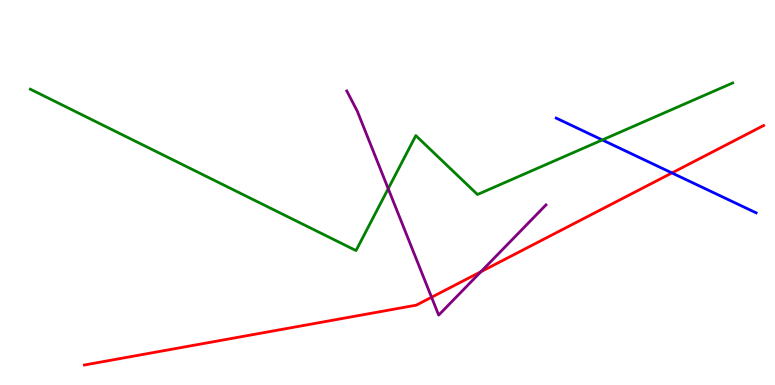[{'lines': ['blue', 'red'], 'intersections': [{'x': 8.67, 'y': 5.51}]}, {'lines': ['green', 'red'], 'intersections': []}, {'lines': ['purple', 'red'], 'intersections': [{'x': 5.57, 'y': 2.28}, {'x': 6.21, 'y': 2.94}]}, {'lines': ['blue', 'green'], 'intersections': [{'x': 7.77, 'y': 6.37}]}, {'lines': ['blue', 'purple'], 'intersections': []}, {'lines': ['green', 'purple'], 'intersections': [{'x': 5.01, 'y': 5.1}]}]